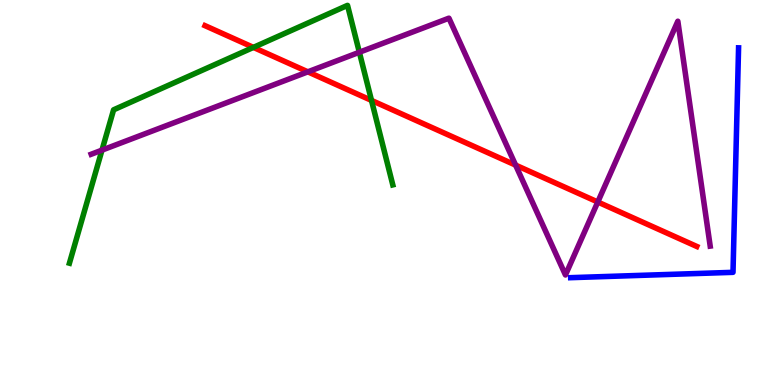[{'lines': ['blue', 'red'], 'intersections': []}, {'lines': ['green', 'red'], 'intersections': [{'x': 3.27, 'y': 8.77}, {'x': 4.79, 'y': 7.39}]}, {'lines': ['purple', 'red'], 'intersections': [{'x': 3.97, 'y': 8.13}, {'x': 6.65, 'y': 5.71}, {'x': 7.71, 'y': 4.75}]}, {'lines': ['blue', 'green'], 'intersections': []}, {'lines': ['blue', 'purple'], 'intersections': []}, {'lines': ['green', 'purple'], 'intersections': [{'x': 1.32, 'y': 6.1}, {'x': 4.64, 'y': 8.64}]}]